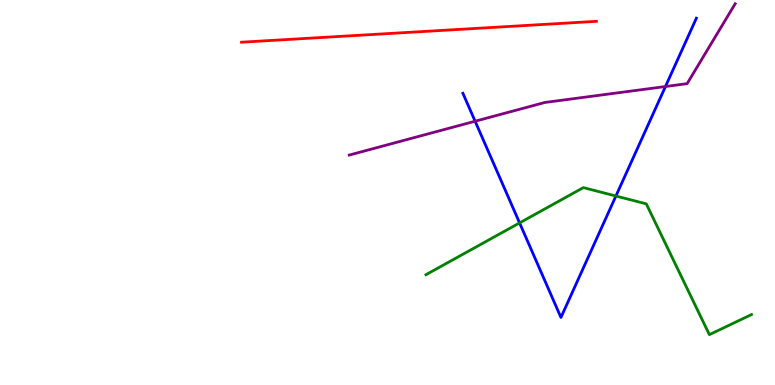[{'lines': ['blue', 'red'], 'intersections': []}, {'lines': ['green', 'red'], 'intersections': []}, {'lines': ['purple', 'red'], 'intersections': []}, {'lines': ['blue', 'green'], 'intersections': [{'x': 6.7, 'y': 4.21}, {'x': 7.95, 'y': 4.91}]}, {'lines': ['blue', 'purple'], 'intersections': [{'x': 6.13, 'y': 6.85}, {'x': 8.59, 'y': 7.75}]}, {'lines': ['green', 'purple'], 'intersections': []}]